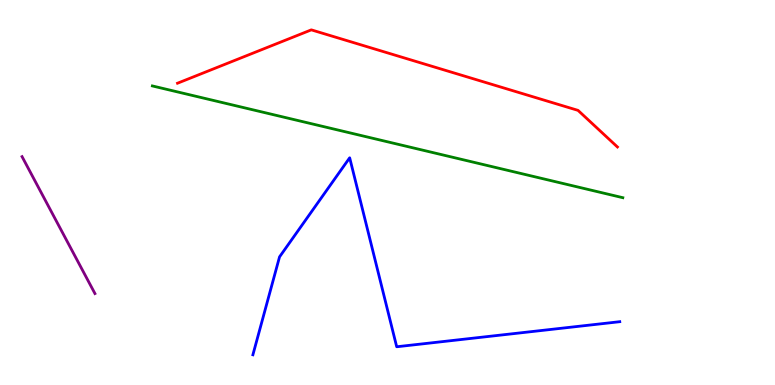[{'lines': ['blue', 'red'], 'intersections': []}, {'lines': ['green', 'red'], 'intersections': []}, {'lines': ['purple', 'red'], 'intersections': []}, {'lines': ['blue', 'green'], 'intersections': []}, {'lines': ['blue', 'purple'], 'intersections': []}, {'lines': ['green', 'purple'], 'intersections': []}]